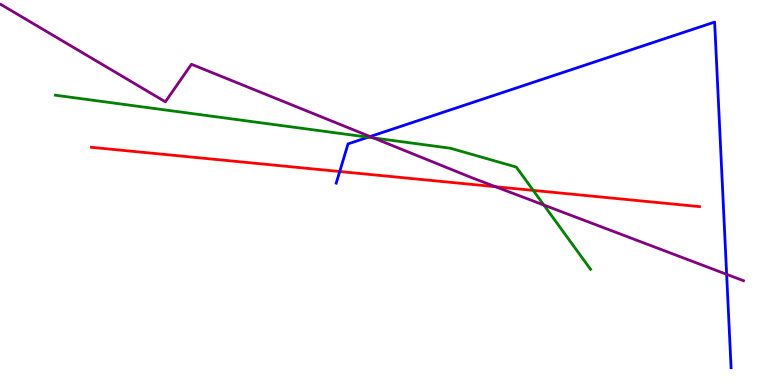[{'lines': ['blue', 'red'], 'intersections': [{'x': 4.38, 'y': 5.54}]}, {'lines': ['green', 'red'], 'intersections': [{'x': 6.88, 'y': 5.05}]}, {'lines': ['purple', 'red'], 'intersections': [{'x': 6.39, 'y': 5.15}]}, {'lines': ['blue', 'green'], 'intersections': [{'x': 4.75, 'y': 6.44}]}, {'lines': ['blue', 'purple'], 'intersections': [{'x': 4.78, 'y': 6.45}, {'x': 9.38, 'y': 2.87}]}, {'lines': ['green', 'purple'], 'intersections': [{'x': 4.82, 'y': 6.42}, {'x': 7.02, 'y': 4.67}]}]